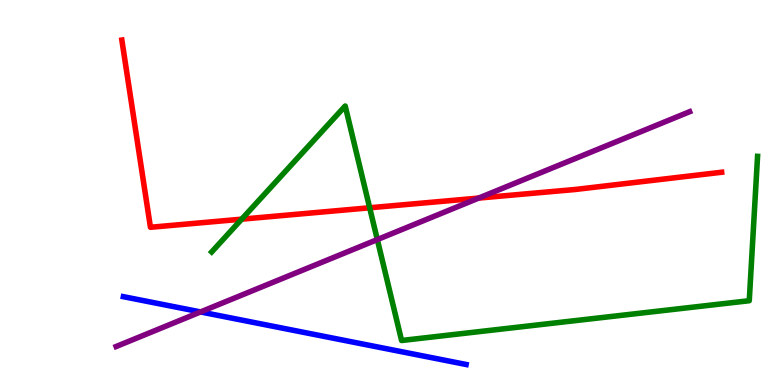[{'lines': ['blue', 'red'], 'intersections': []}, {'lines': ['green', 'red'], 'intersections': [{'x': 3.12, 'y': 4.31}, {'x': 4.77, 'y': 4.6}]}, {'lines': ['purple', 'red'], 'intersections': [{'x': 6.18, 'y': 4.86}]}, {'lines': ['blue', 'green'], 'intersections': []}, {'lines': ['blue', 'purple'], 'intersections': [{'x': 2.59, 'y': 1.9}]}, {'lines': ['green', 'purple'], 'intersections': [{'x': 4.87, 'y': 3.78}]}]